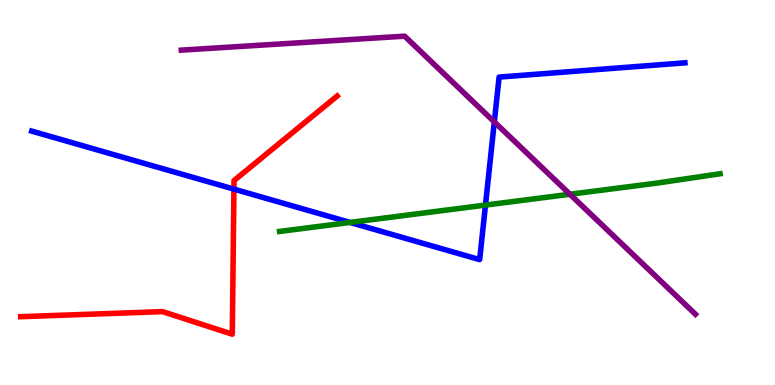[{'lines': ['blue', 'red'], 'intersections': [{'x': 3.02, 'y': 5.09}]}, {'lines': ['green', 'red'], 'intersections': []}, {'lines': ['purple', 'red'], 'intersections': []}, {'lines': ['blue', 'green'], 'intersections': [{'x': 4.52, 'y': 4.22}, {'x': 6.26, 'y': 4.67}]}, {'lines': ['blue', 'purple'], 'intersections': [{'x': 6.38, 'y': 6.83}]}, {'lines': ['green', 'purple'], 'intersections': [{'x': 7.35, 'y': 4.95}]}]